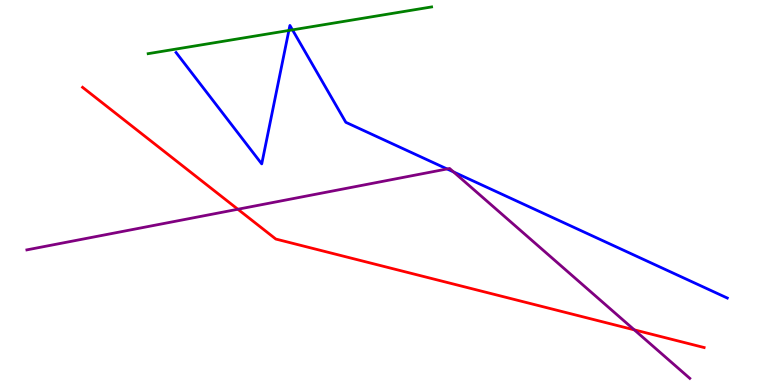[{'lines': ['blue', 'red'], 'intersections': []}, {'lines': ['green', 'red'], 'intersections': []}, {'lines': ['purple', 'red'], 'intersections': [{'x': 3.07, 'y': 4.56}, {'x': 8.18, 'y': 1.43}]}, {'lines': ['blue', 'green'], 'intersections': [{'x': 3.73, 'y': 9.21}, {'x': 3.77, 'y': 9.22}]}, {'lines': ['blue', 'purple'], 'intersections': [{'x': 5.77, 'y': 5.61}, {'x': 5.85, 'y': 5.53}]}, {'lines': ['green', 'purple'], 'intersections': []}]